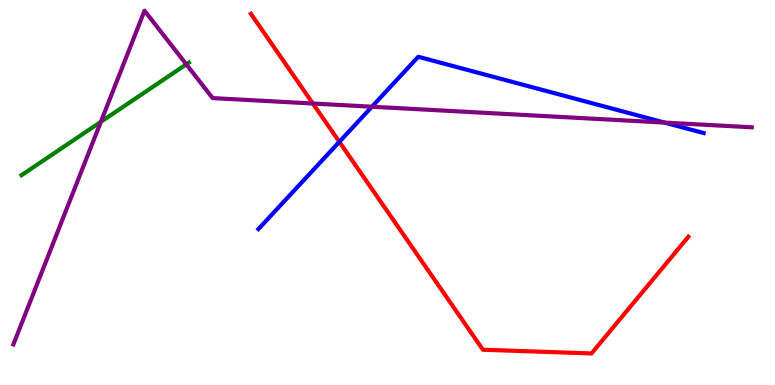[{'lines': ['blue', 'red'], 'intersections': [{'x': 4.38, 'y': 6.32}]}, {'lines': ['green', 'red'], 'intersections': []}, {'lines': ['purple', 'red'], 'intersections': [{'x': 4.04, 'y': 7.31}]}, {'lines': ['blue', 'green'], 'intersections': []}, {'lines': ['blue', 'purple'], 'intersections': [{'x': 4.8, 'y': 7.23}, {'x': 8.57, 'y': 6.82}]}, {'lines': ['green', 'purple'], 'intersections': [{'x': 1.3, 'y': 6.84}, {'x': 2.4, 'y': 8.33}]}]